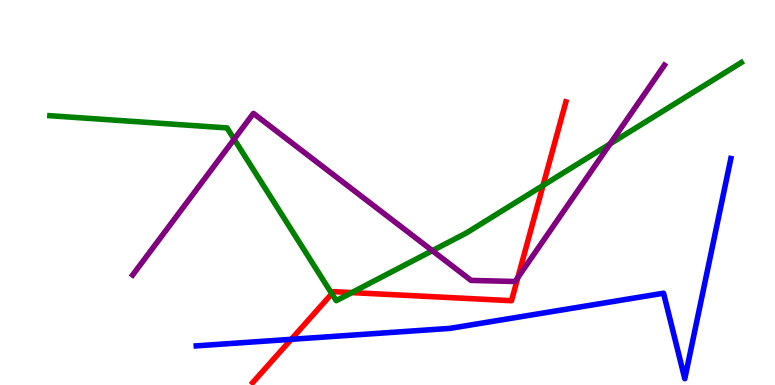[{'lines': ['blue', 'red'], 'intersections': [{'x': 3.76, 'y': 1.19}]}, {'lines': ['green', 'red'], 'intersections': [{'x': 4.28, 'y': 2.37}, {'x': 4.54, 'y': 2.4}, {'x': 7.01, 'y': 5.18}]}, {'lines': ['purple', 'red'], 'intersections': [{'x': 6.68, 'y': 2.79}]}, {'lines': ['blue', 'green'], 'intersections': []}, {'lines': ['blue', 'purple'], 'intersections': []}, {'lines': ['green', 'purple'], 'intersections': [{'x': 3.02, 'y': 6.38}, {'x': 5.58, 'y': 3.49}, {'x': 7.87, 'y': 6.26}]}]